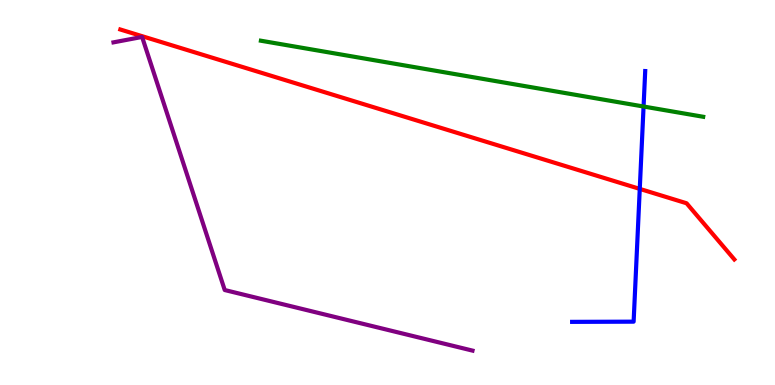[{'lines': ['blue', 'red'], 'intersections': [{'x': 8.25, 'y': 5.09}]}, {'lines': ['green', 'red'], 'intersections': []}, {'lines': ['purple', 'red'], 'intersections': []}, {'lines': ['blue', 'green'], 'intersections': [{'x': 8.3, 'y': 7.23}]}, {'lines': ['blue', 'purple'], 'intersections': []}, {'lines': ['green', 'purple'], 'intersections': []}]